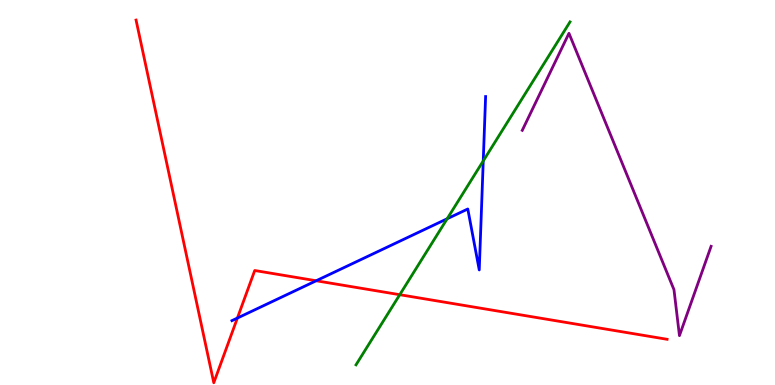[{'lines': ['blue', 'red'], 'intersections': [{'x': 3.06, 'y': 1.74}, {'x': 4.08, 'y': 2.71}]}, {'lines': ['green', 'red'], 'intersections': [{'x': 5.16, 'y': 2.35}]}, {'lines': ['purple', 'red'], 'intersections': []}, {'lines': ['blue', 'green'], 'intersections': [{'x': 5.77, 'y': 4.32}, {'x': 6.24, 'y': 5.82}]}, {'lines': ['blue', 'purple'], 'intersections': []}, {'lines': ['green', 'purple'], 'intersections': []}]